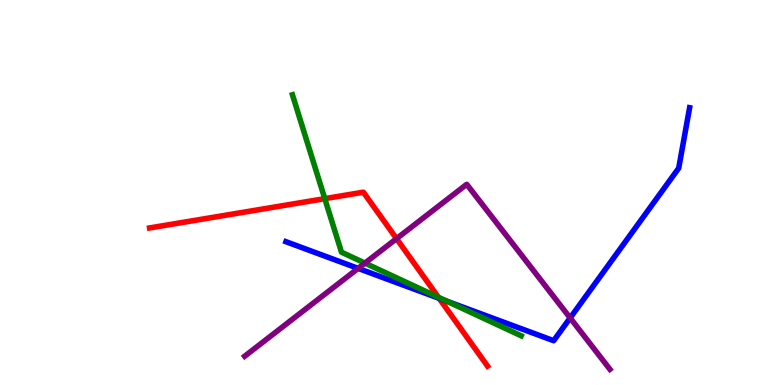[{'lines': ['blue', 'red'], 'intersections': [{'x': 5.67, 'y': 2.25}]}, {'lines': ['green', 'red'], 'intersections': [{'x': 4.19, 'y': 4.84}, {'x': 5.66, 'y': 2.28}]}, {'lines': ['purple', 'red'], 'intersections': [{'x': 5.12, 'y': 3.8}]}, {'lines': ['blue', 'green'], 'intersections': [{'x': 5.76, 'y': 2.18}]}, {'lines': ['blue', 'purple'], 'intersections': [{'x': 4.62, 'y': 3.03}, {'x': 7.36, 'y': 1.74}]}, {'lines': ['green', 'purple'], 'intersections': [{'x': 4.71, 'y': 3.17}]}]